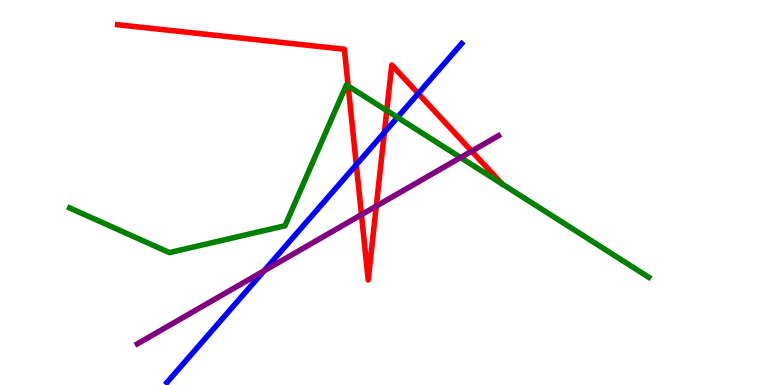[{'lines': ['blue', 'red'], 'intersections': [{'x': 4.6, 'y': 5.72}, {'x': 4.96, 'y': 6.56}, {'x': 5.4, 'y': 7.57}]}, {'lines': ['green', 'red'], 'intersections': [{'x': 4.49, 'y': 7.77}, {'x': 4.99, 'y': 7.13}]}, {'lines': ['purple', 'red'], 'intersections': [{'x': 4.66, 'y': 4.42}, {'x': 4.86, 'y': 4.65}, {'x': 6.09, 'y': 6.07}]}, {'lines': ['blue', 'green'], 'intersections': [{'x': 5.13, 'y': 6.95}]}, {'lines': ['blue', 'purple'], 'intersections': [{'x': 3.41, 'y': 2.97}]}, {'lines': ['green', 'purple'], 'intersections': [{'x': 5.94, 'y': 5.91}]}]